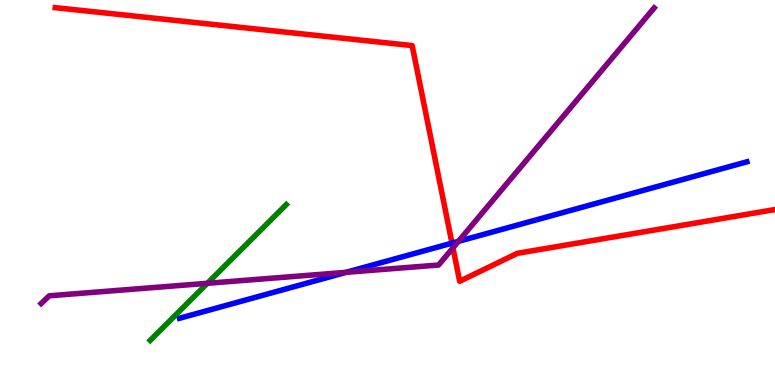[{'lines': ['blue', 'red'], 'intersections': [{'x': 5.83, 'y': 3.68}]}, {'lines': ['green', 'red'], 'intersections': []}, {'lines': ['purple', 'red'], 'intersections': [{'x': 5.84, 'y': 3.56}]}, {'lines': ['blue', 'green'], 'intersections': []}, {'lines': ['blue', 'purple'], 'intersections': [{'x': 4.47, 'y': 2.93}, {'x': 5.91, 'y': 3.73}]}, {'lines': ['green', 'purple'], 'intersections': [{'x': 2.68, 'y': 2.64}]}]